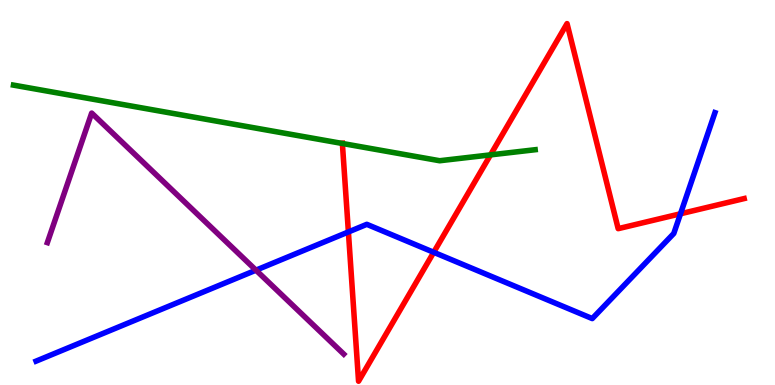[{'lines': ['blue', 'red'], 'intersections': [{'x': 4.5, 'y': 3.98}, {'x': 5.6, 'y': 3.45}, {'x': 8.78, 'y': 4.45}]}, {'lines': ['green', 'red'], 'intersections': [{'x': 4.42, 'y': 6.27}, {'x': 6.33, 'y': 5.98}]}, {'lines': ['purple', 'red'], 'intersections': []}, {'lines': ['blue', 'green'], 'intersections': []}, {'lines': ['blue', 'purple'], 'intersections': [{'x': 3.3, 'y': 2.98}]}, {'lines': ['green', 'purple'], 'intersections': []}]